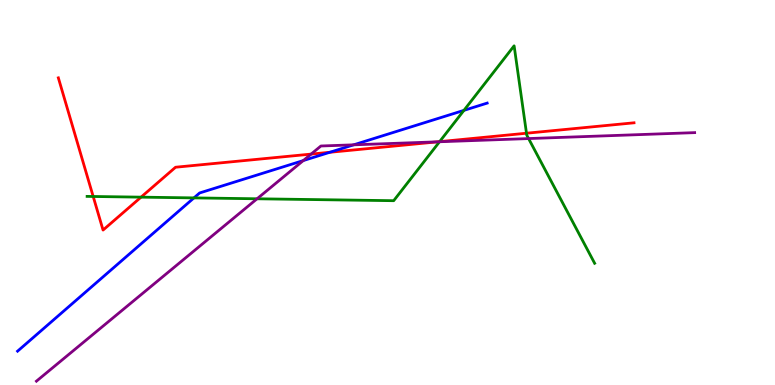[{'lines': ['blue', 'red'], 'intersections': [{'x': 4.26, 'y': 6.04}]}, {'lines': ['green', 'red'], 'intersections': [{'x': 1.2, 'y': 4.9}, {'x': 1.82, 'y': 4.88}, {'x': 5.67, 'y': 6.32}, {'x': 6.79, 'y': 6.54}]}, {'lines': ['purple', 'red'], 'intersections': [{'x': 4.01, 'y': 6.0}, {'x': 5.65, 'y': 6.32}]}, {'lines': ['blue', 'green'], 'intersections': [{'x': 2.5, 'y': 4.86}, {'x': 5.99, 'y': 7.13}]}, {'lines': ['blue', 'purple'], 'intersections': [{'x': 3.91, 'y': 5.83}, {'x': 4.56, 'y': 6.24}]}, {'lines': ['green', 'purple'], 'intersections': [{'x': 3.32, 'y': 4.84}, {'x': 5.67, 'y': 6.32}, {'x': 6.82, 'y': 6.4}]}]